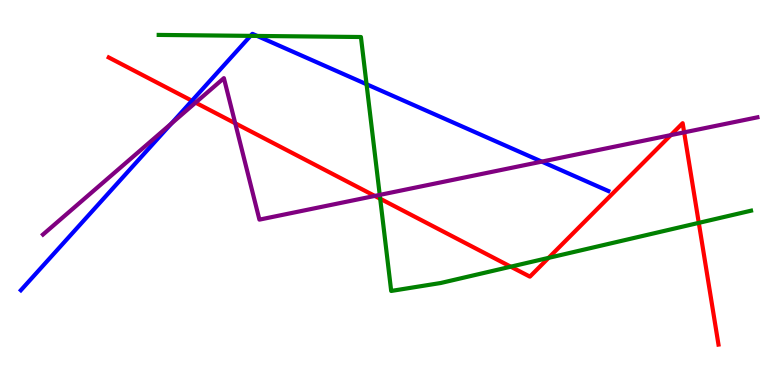[{'lines': ['blue', 'red'], 'intersections': [{'x': 2.48, 'y': 7.38}]}, {'lines': ['green', 'red'], 'intersections': [{'x': 4.91, 'y': 4.84}, {'x': 6.59, 'y': 3.07}, {'x': 7.08, 'y': 3.3}, {'x': 9.02, 'y': 4.21}]}, {'lines': ['purple', 'red'], 'intersections': [{'x': 2.52, 'y': 7.33}, {'x': 3.04, 'y': 6.8}, {'x': 4.84, 'y': 4.91}, {'x': 8.66, 'y': 6.49}, {'x': 8.83, 'y': 6.56}]}, {'lines': ['blue', 'green'], 'intersections': [{'x': 3.23, 'y': 9.07}, {'x': 3.32, 'y': 9.07}, {'x': 4.73, 'y': 7.81}]}, {'lines': ['blue', 'purple'], 'intersections': [{'x': 2.21, 'y': 6.79}, {'x': 6.99, 'y': 5.8}]}, {'lines': ['green', 'purple'], 'intersections': [{'x': 4.9, 'y': 4.94}]}]